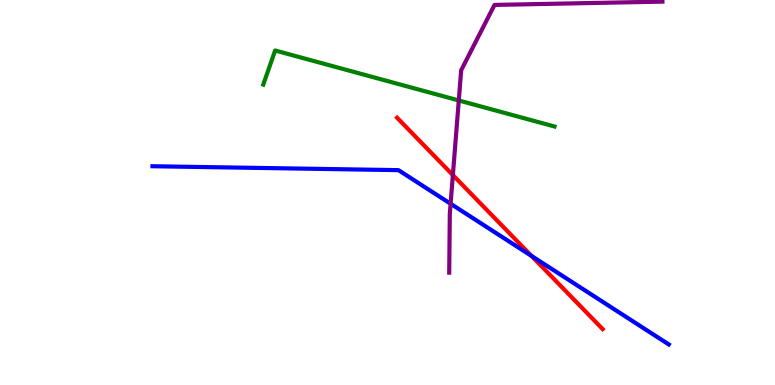[{'lines': ['blue', 'red'], 'intersections': [{'x': 6.86, 'y': 3.35}]}, {'lines': ['green', 'red'], 'intersections': []}, {'lines': ['purple', 'red'], 'intersections': [{'x': 5.84, 'y': 5.45}]}, {'lines': ['blue', 'green'], 'intersections': []}, {'lines': ['blue', 'purple'], 'intersections': [{'x': 5.81, 'y': 4.71}]}, {'lines': ['green', 'purple'], 'intersections': [{'x': 5.92, 'y': 7.39}]}]